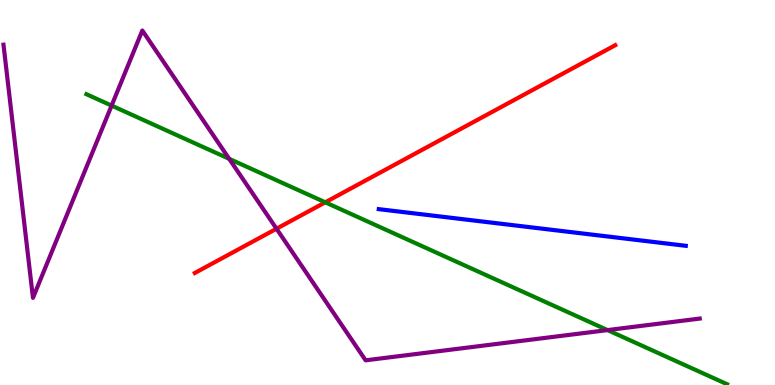[{'lines': ['blue', 'red'], 'intersections': []}, {'lines': ['green', 'red'], 'intersections': [{'x': 4.2, 'y': 4.75}]}, {'lines': ['purple', 'red'], 'intersections': [{'x': 3.57, 'y': 4.06}]}, {'lines': ['blue', 'green'], 'intersections': []}, {'lines': ['blue', 'purple'], 'intersections': []}, {'lines': ['green', 'purple'], 'intersections': [{'x': 1.44, 'y': 7.26}, {'x': 2.96, 'y': 5.87}, {'x': 7.84, 'y': 1.43}]}]